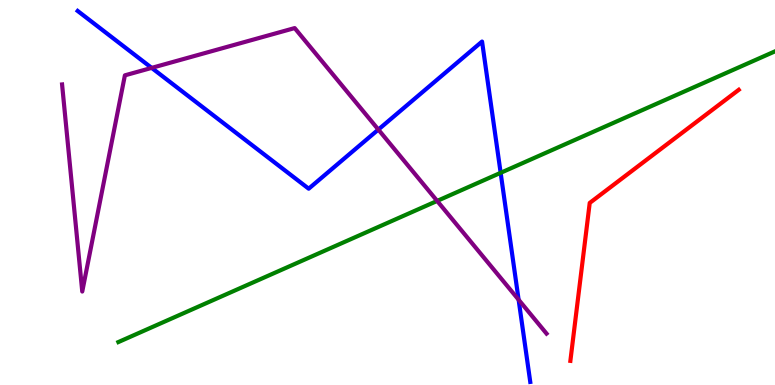[{'lines': ['blue', 'red'], 'intersections': []}, {'lines': ['green', 'red'], 'intersections': []}, {'lines': ['purple', 'red'], 'intersections': []}, {'lines': ['blue', 'green'], 'intersections': [{'x': 6.46, 'y': 5.51}]}, {'lines': ['blue', 'purple'], 'intersections': [{'x': 1.96, 'y': 8.24}, {'x': 4.88, 'y': 6.63}, {'x': 6.69, 'y': 2.21}]}, {'lines': ['green', 'purple'], 'intersections': [{'x': 5.64, 'y': 4.78}]}]